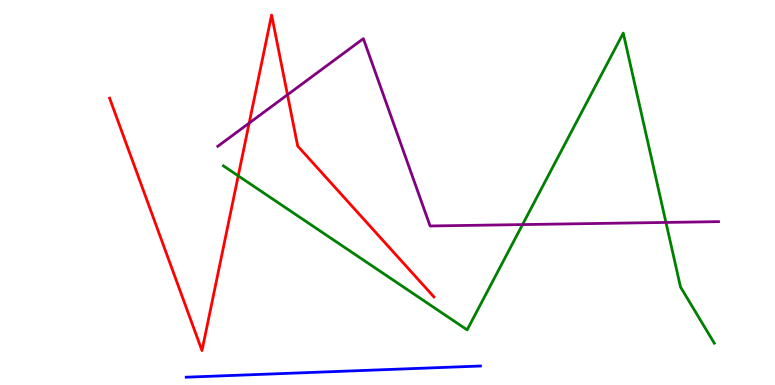[{'lines': ['blue', 'red'], 'intersections': []}, {'lines': ['green', 'red'], 'intersections': [{'x': 3.07, 'y': 5.43}]}, {'lines': ['purple', 'red'], 'intersections': [{'x': 3.22, 'y': 6.8}, {'x': 3.71, 'y': 7.54}]}, {'lines': ['blue', 'green'], 'intersections': []}, {'lines': ['blue', 'purple'], 'intersections': []}, {'lines': ['green', 'purple'], 'intersections': [{'x': 6.74, 'y': 4.17}, {'x': 8.59, 'y': 4.22}]}]